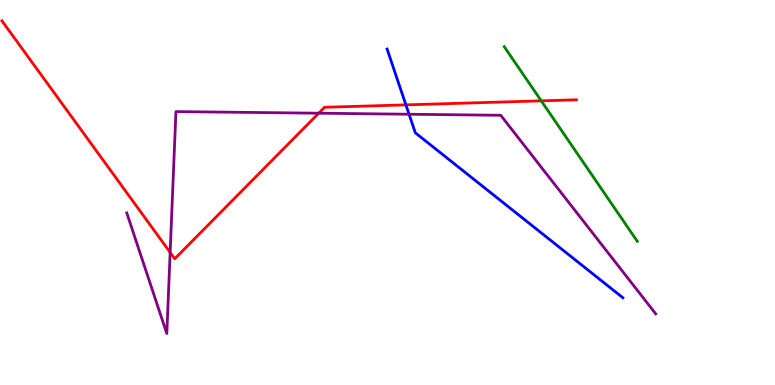[{'lines': ['blue', 'red'], 'intersections': [{'x': 5.24, 'y': 7.28}]}, {'lines': ['green', 'red'], 'intersections': [{'x': 6.98, 'y': 7.38}]}, {'lines': ['purple', 'red'], 'intersections': [{'x': 2.2, 'y': 3.44}, {'x': 4.11, 'y': 7.06}]}, {'lines': ['blue', 'green'], 'intersections': []}, {'lines': ['blue', 'purple'], 'intersections': [{'x': 5.28, 'y': 7.03}]}, {'lines': ['green', 'purple'], 'intersections': []}]